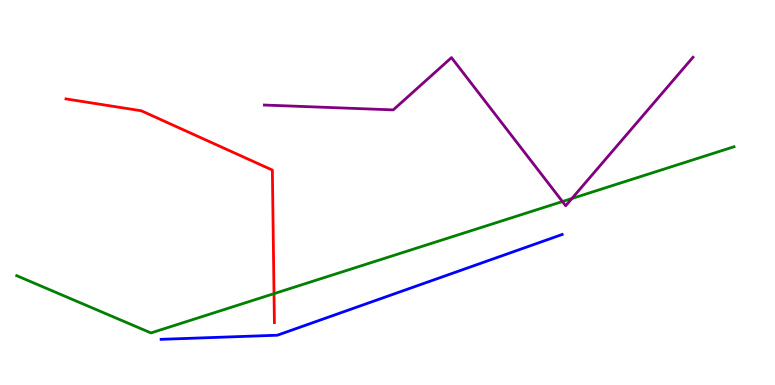[{'lines': ['blue', 'red'], 'intersections': []}, {'lines': ['green', 'red'], 'intersections': [{'x': 3.54, 'y': 2.37}]}, {'lines': ['purple', 'red'], 'intersections': []}, {'lines': ['blue', 'green'], 'intersections': []}, {'lines': ['blue', 'purple'], 'intersections': []}, {'lines': ['green', 'purple'], 'intersections': [{'x': 7.26, 'y': 4.77}, {'x': 7.38, 'y': 4.84}]}]